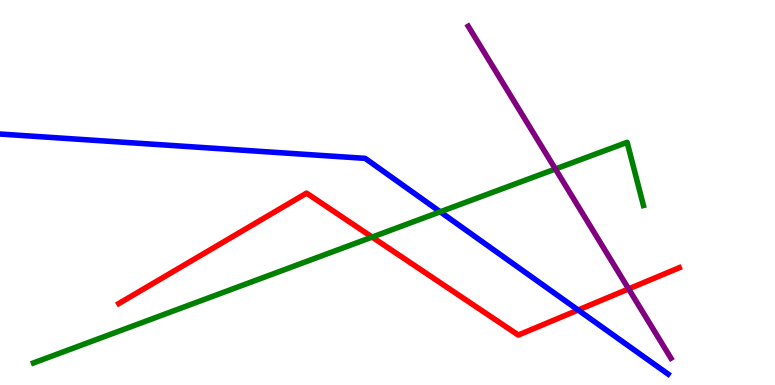[{'lines': ['blue', 'red'], 'intersections': [{'x': 7.46, 'y': 1.95}]}, {'lines': ['green', 'red'], 'intersections': [{'x': 4.8, 'y': 3.84}]}, {'lines': ['purple', 'red'], 'intersections': [{'x': 8.11, 'y': 2.5}]}, {'lines': ['blue', 'green'], 'intersections': [{'x': 5.68, 'y': 4.5}]}, {'lines': ['blue', 'purple'], 'intersections': []}, {'lines': ['green', 'purple'], 'intersections': [{'x': 7.17, 'y': 5.61}]}]